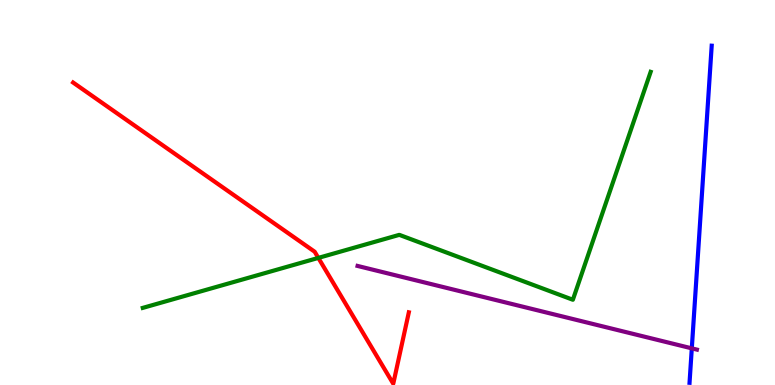[{'lines': ['blue', 'red'], 'intersections': []}, {'lines': ['green', 'red'], 'intersections': [{'x': 4.11, 'y': 3.3}]}, {'lines': ['purple', 'red'], 'intersections': []}, {'lines': ['blue', 'green'], 'intersections': []}, {'lines': ['blue', 'purple'], 'intersections': [{'x': 8.93, 'y': 0.952}]}, {'lines': ['green', 'purple'], 'intersections': []}]